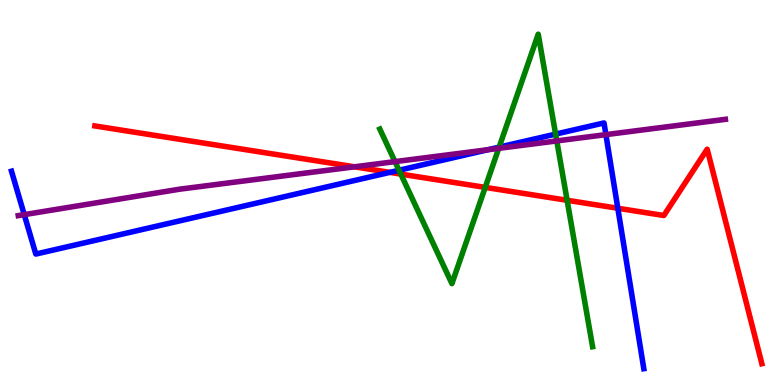[{'lines': ['blue', 'red'], 'intersections': [{'x': 5.03, 'y': 5.52}, {'x': 7.97, 'y': 4.59}]}, {'lines': ['green', 'red'], 'intersections': [{'x': 5.17, 'y': 5.48}, {'x': 6.26, 'y': 5.13}, {'x': 7.32, 'y': 4.8}]}, {'lines': ['purple', 'red'], 'intersections': [{'x': 4.57, 'y': 5.67}]}, {'lines': ['blue', 'green'], 'intersections': [{'x': 5.15, 'y': 5.58}, {'x': 6.44, 'y': 6.18}, {'x': 7.17, 'y': 6.52}]}, {'lines': ['blue', 'purple'], 'intersections': [{'x': 0.313, 'y': 4.43}, {'x': 6.3, 'y': 6.11}, {'x': 7.82, 'y': 6.5}]}, {'lines': ['green', 'purple'], 'intersections': [{'x': 5.1, 'y': 5.8}, {'x': 6.44, 'y': 6.15}, {'x': 7.18, 'y': 6.34}]}]